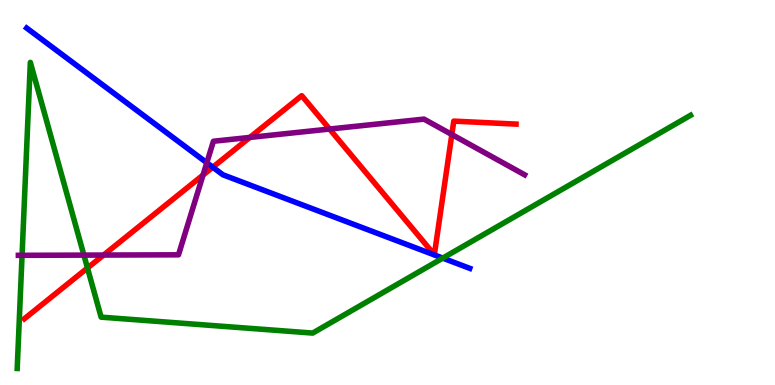[{'lines': ['blue', 'red'], 'intersections': [{'x': 2.75, 'y': 5.66}]}, {'lines': ['green', 'red'], 'intersections': [{'x': 1.13, 'y': 3.04}]}, {'lines': ['purple', 'red'], 'intersections': [{'x': 1.34, 'y': 3.38}, {'x': 2.62, 'y': 5.45}, {'x': 3.22, 'y': 6.43}, {'x': 4.25, 'y': 6.65}, {'x': 5.83, 'y': 6.51}]}, {'lines': ['blue', 'green'], 'intersections': [{'x': 5.71, 'y': 3.3}]}, {'lines': ['blue', 'purple'], 'intersections': [{'x': 2.67, 'y': 5.77}]}, {'lines': ['green', 'purple'], 'intersections': [{'x': 0.285, 'y': 3.37}, {'x': 1.08, 'y': 3.37}]}]